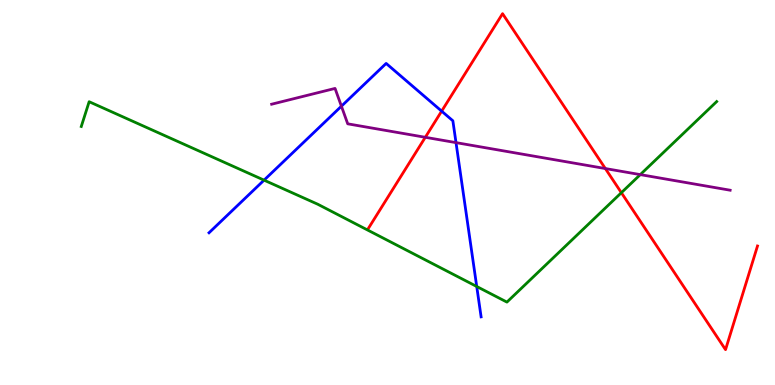[{'lines': ['blue', 'red'], 'intersections': [{'x': 5.7, 'y': 7.11}]}, {'lines': ['green', 'red'], 'intersections': [{'x': 8.02, 'y': 4.99}]}, {'lines': ['purple', 'red'], 'intersections': [{'x': 5.49, 'y': 6.43}, {'x': 7.81, 'y': 5.62}]}, {'lines': ['blue', 'green'], 'intersections': [{'x': 3.41, 'y': 5.32}, {'x': 6.15, 'y': 2.56}]}, {'lines': ['blue', 'purple'], 'intersections': [{'x': 4.41, 'y': 7.24}, {'x': 5.88, 'y': 6.3}]}, {'lines': ['green', 'purple'], 'intersections': [{'x': 8.26, 'y': 5.46}]}]